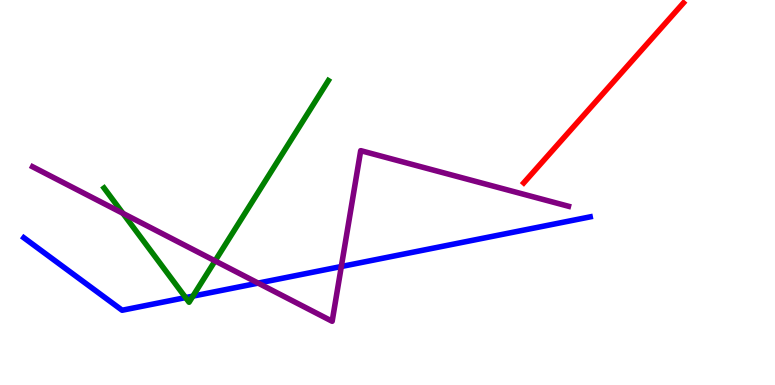[{'lines': ['blue', 'red'], 'intersections': []}, {'lines': ['green', 'red'], 'intersections': []}, {'lines': ['purple', 'red'], 'intersections': []}, {'lines': ['blue', 'green'], 'intersections': [{'x': 2.39, 'y': 2.27}, {'x': 2.49, 'y': 2.31}]}, {'lines': ['blue', 'purple'], 'intersections': [{'x': 3.33, 'y': 2.65}, {'x': 4.4, 'y': 3.08}]}, {'lines': ['green', 'purple'], 'intersections': [{'x': 1.59, 'y': 4.46}, {'x': 2.78, 'y': 3.22}]}]